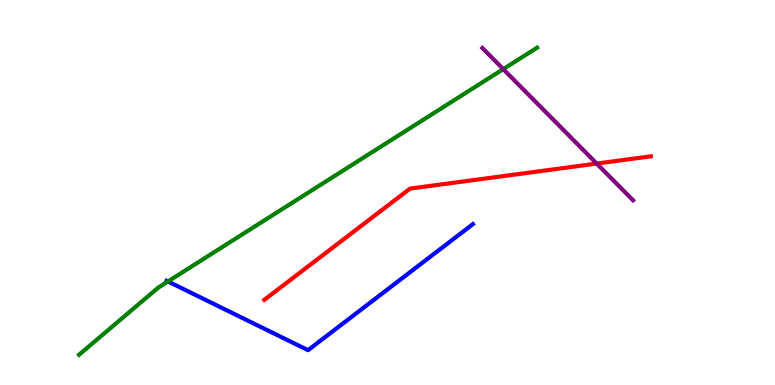[{'lines': ['blue', 'red'], 'intersections': []}, {'lines': ['green', 'red'], 'intersections': []}, {'lines': ['purple', 'red'], 'intersections': [{'x': 7.7, 'y': 5.75}]}, {'lines': ['blue', 'green'], 'intersections': [{'x': 2.17, 'y': 2.69}]}, {'lines': ['blue', 'purple'], 'intersections': []}, {'lines': ['green', 'purple'], 'intersections': [{'x': 6.49, 'y': 8.2}]}]